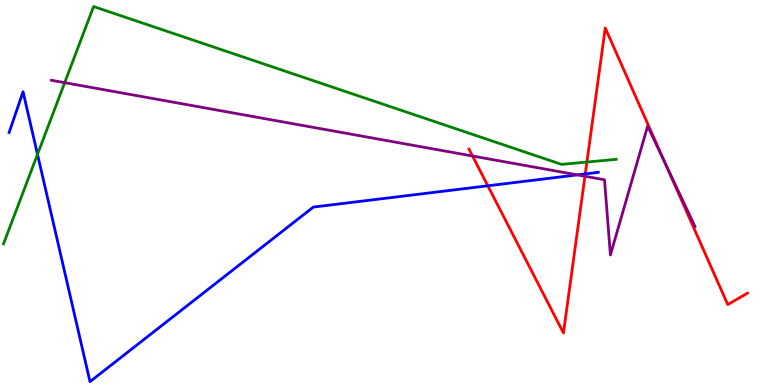[{'lines': ['blue', 'red'], 'intersections': [{'x': 6.29, 'y': 5.17}, {'x': 7.55, 'y': 5.48}]}, {'lines': ['green', 'red'], 'intersections': [{'x': 7.57, 'y': 5.79}]}, {'lines': ['purple', 'red'], 'intersections': [{'x': 6.1, 'y': 5.95}, {'x': 7.55, 'y': 5.42}, {'x': 8.58, 'y': 5.77}]}, {'lines': ['blue', 'green'], 'intersections': [{'x': 0.484, 'y': 5.99}]}, {'lines': ['blue', 'purple'], 'intersections': [{'x': 7.45, 'y': 5.46}]}, {'lines': ['green', 'purple'], 'intersections': [{'x': 0.835, 'y': 7.85}]}]